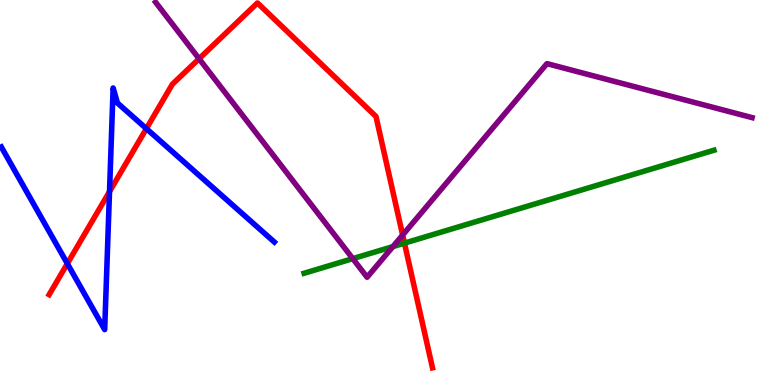[{'lines': ['blue', 'red'], 'intersections': [{'x': 0.869, 'y': 3.15}, {'x': 1.41, 'y': 5.02}, {'x': 1.89, 'y': 6.66}]}, {'lines': ['green', 'red'], 'intersections': [{'x': 5.22, 'y': 3.68}]}, {'lines': ['purple', 'red'], 'intersections': [{'x': 2.57, 'y': 8.47}, {'x': 5.2, 'y': 3.89}]}, {'lines': ['blue', 'green'], 'intersections': []}, {'lines': ['blue', 'purple'], 'intersections': []}, {'lines': ['green', 'purple'], 'intersections': [{'x': 4.55, 'y': 3.28}, {'x': 5.07, 'y': 3.59}]}]